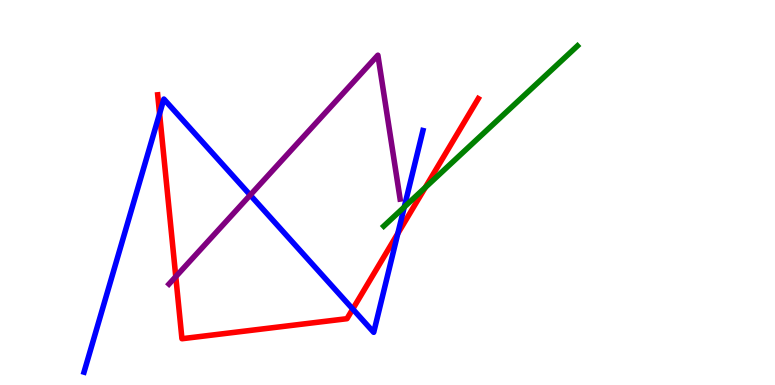[{'lines': ['blue', 'red'], 'intersections': [{'x': 2.06, 'y': 7.05}, {'x': 4.55, 'y': 1.97}, {'x': 5.13, 'y': 3.94}]}, {'lines': ['green', 'red'], 'intersections': [{'x': 5.49, 'y': 5.13}]}, {'lines': ['purple', 'red'], 'intersections': [{'x': 2.27, 'y': 2.81}]}, {'lines': ['blue', 'green'], 'intersections': [{'x': 5.22, 'y': 4.62}]}, {'lines': ['blue', 'purple'], 'intersections': [{'x': 3.23, 'y': 4.93}]}, {'lines': ['green', 'purple'], 'intersections': []}]